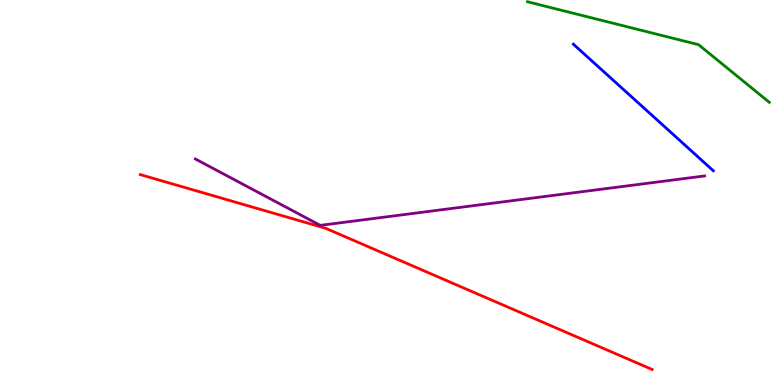[{'lines': ['blue', 'red'], 'intersections': []}, {'lines': ['green', 'red'], 'intersections': []}, {'lines': ['purple', 'red'], 'intersections': []}, {'lines': ['blue', 'green'], 'intersections': []}, {'lines': ['blue', 'purple'], 'intersections': []}, {'lines': ['green', 'purple'], 'intersections': []}]